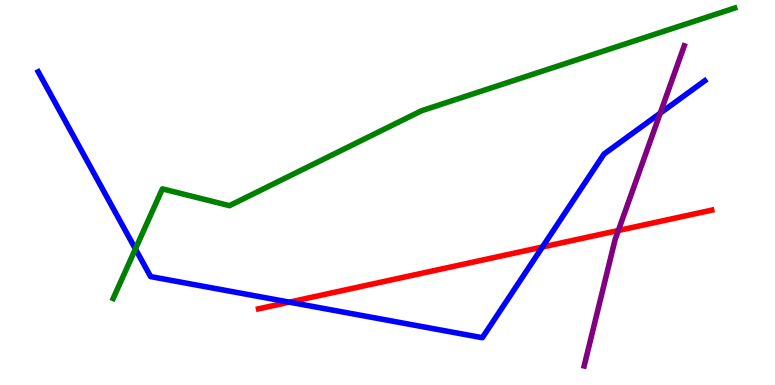[{'lines': ['blue', 'red'], 'intersections': [{'x': 3.73, 'y': 2.15}, {'x': 7.0, 'y': 3.58}]}, {'lines': ['green', 'red'], 'intersections': []}, {'lines': ['purple', 'red'], 'intersections': [{'x': 7.98, 'y': 4.01}]}, {'lines': ['blue', 'green'], 'intersections': [{'x': 1.75, 'y': 3.53}]}, {'lines': ['blue', 'purple'], 'intersections': [{'x': 8.52, 'y': 7.06}]}, {'lines': ['green', 'purple'], 'intersections': []}]